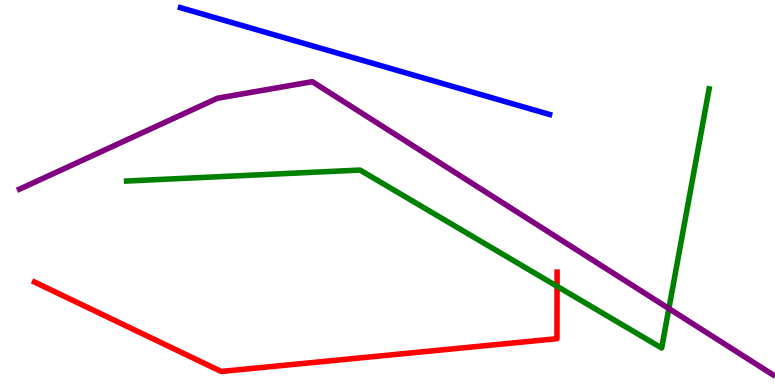[{'lines': ['blue', 'red'], 'intersections': []}, {'lines': ['green', 'red'], 'intersections': [{'x': 7.19, 'y': 2.56}]}, {'lines': ['purple', 'red'], 'intersections': []}, {'lines': ['blue', 'green'], 'intersections': []}, {'lines': ['blue', 'purple'], 'intersections': []}, {'lines': ['green', 'purple'], 'intersections': [{'x': 8.63, 'y': 1.99}]}]